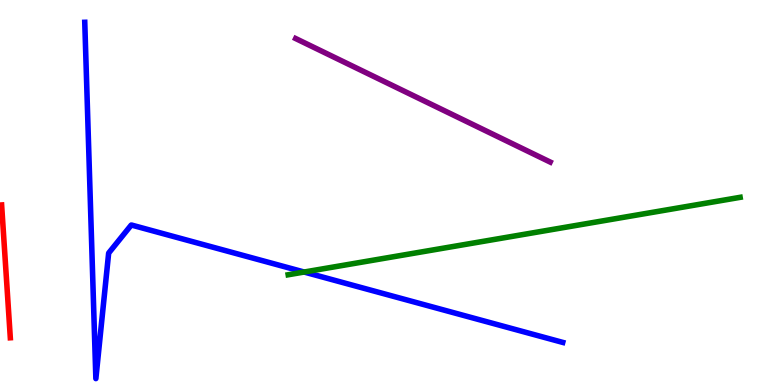[{'lines': ['blue', 'red'], 'intersections': []}, {'lines': ['green', 'red'], 'intersections': []}, {'lines': ['purple', 'red'], 'intersections': []}, {'lines': ['blue', 'green'], 'intersections': [{'x': 3.92, 'y': 2.93}]}, {'lines': ['blue', 'purple'], 'intersections': []}, {'lines': ['green', 'purple'], 'intersections': []}]